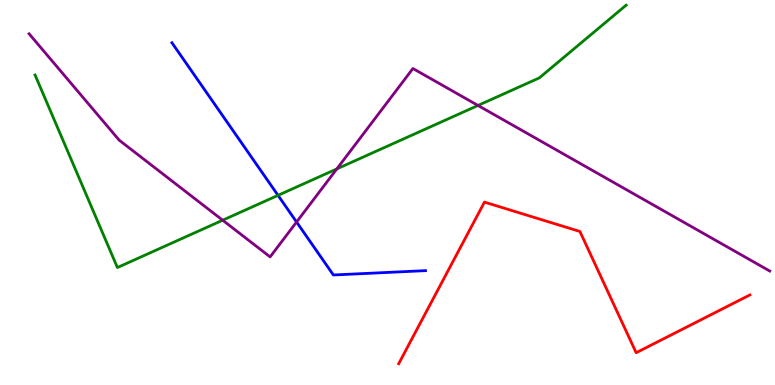[{'lines': ['blue', 'red'], 'intersections': []}, {'lines': ['green', 'red'], 'intersections': []}, {'lines': ['purple', 'red'], 'intersections': []}, {'lines': ['blue', 'green'], 'intersections': [{'x': 3.59, 'y': 4.93}]}, {'lines': ['blue', 'purple'], 'intersections': [{'x': 3.83, 'y': 4.23}]}, {'lines': ['green', 'purple'], 'intersections': [{'x': 2.87, 'y': 4.28}, {'x': 4.35, 'y': 5.61}, {'x': 6.17, 'y': 7.26}]}]